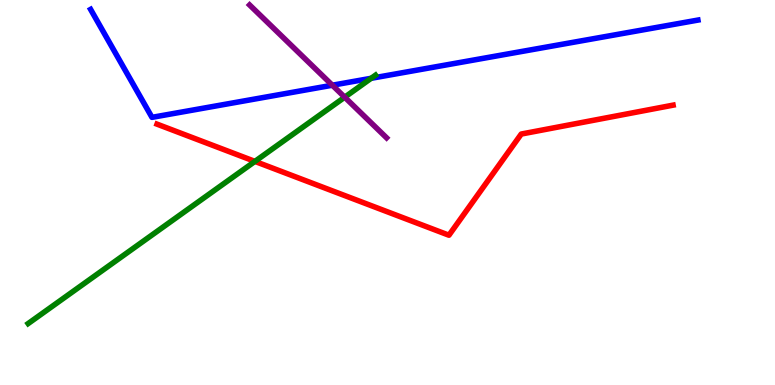[{'lines': ['blue', 'red'], 'intersections': []}, {'lines': ['green', 'red'], 'intersections': [{'x': 3.29, 'y': 5.81}]}, {'lines': ['purple', 'red'], 'intersections': []}, {'lines': ['blue', 'green'], 'intersections': [{'x': 4.79, 'y': 7.97}]}, {'lines': ['blue', 'purple'], 'intersections': [{'x': 4.29, 'y': 7.79}]}, {'lines': ['green', 'purple'], 'intersections': [{'x': 4.45, 'y': 7.48}]}]